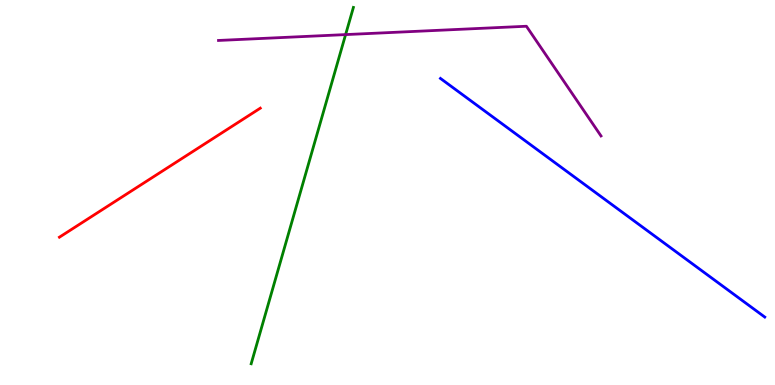[{'lines': ['blue', 'red'], 'intersections': []}, {'lines': ['green', 'red'], 'intersections': []}, {'lines': ['purple', 'red'], 'intersections': []}, {'lines': ['blue', 'green'], 'intersections': []}, {'lines': ['blue', 'purple'], 'intersections': []}, {'lines': ['green', 'purple'], 'intersections': [{'x': 4.46, 'y': 9.1}]}]